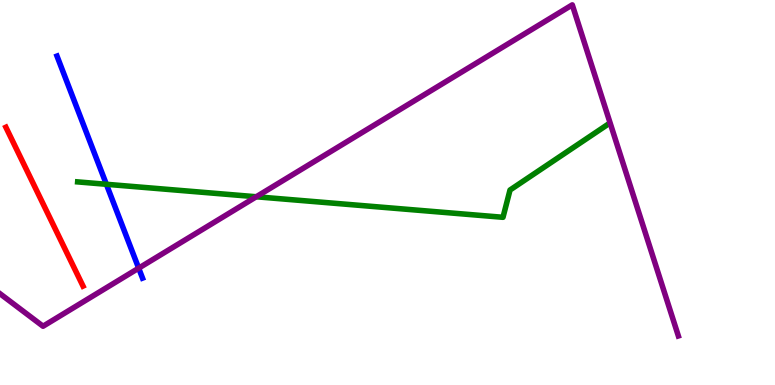[{'lines': ['blue', 'red'], 'intersections': []}, {'lines': ['green', 'red'], 'intersections': []}, {'lines': ['purple', 'red'], 'intersections': []}, {'lines': ['blue', 'green'], 'intersections': [{'x': 1.37, 'y': 5.21}]}, {'lines': ['blue', 'purple'], 'intersections': [{'x': 1.79, 'y': 3.03}]}, {'lines': ['green', 'purple'], 'intersections': [{'x': 3.31, 'y': 4.89}]}]